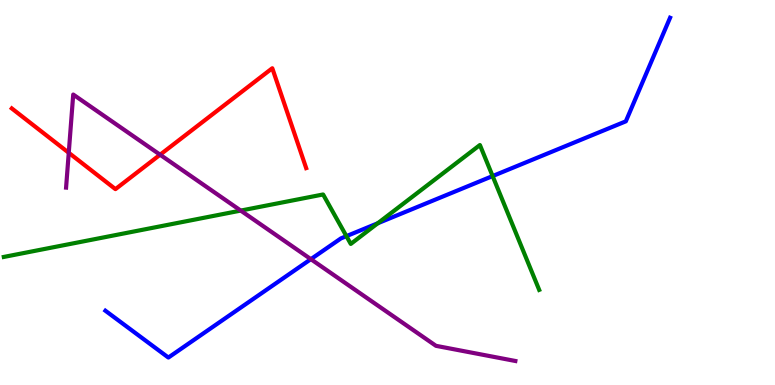[{'lines': ['blue', 'red'], 'intersections': []}, {'lines': ['green', 'red'], 'intersections': []}, {'lines': ['purple', 'red'], 'intersections': [{'x': 0.887, 'y': 6.03}, {'x': 2.07, 'y': 5.98}]}, {'lines': ['blue', 'green'], 'intersections': [{'x': 4.47, 'y': 3.87}, {'x': 4.87, 'y': 4.2}, {'x': 6.36, 'y': 5.43}]}, {'lines': ['blue', 'purple'], 'intersections': [{'x': 4.01, 'y': 3.27}]}, {'lines': ['green', 'purple'], 'intersections': [{'x': 3.11, 'y': 4.53}]}]